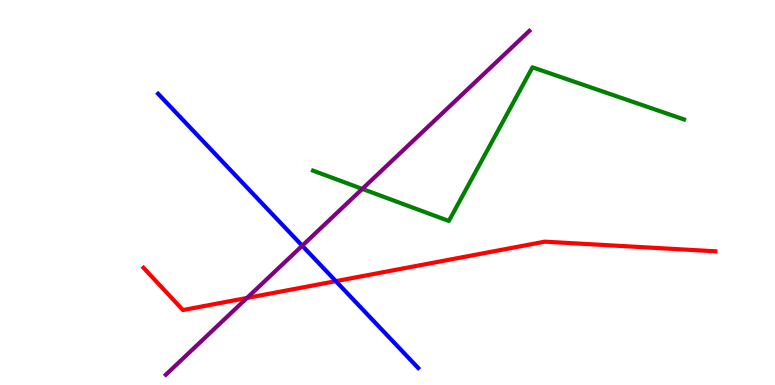[{'lines': ['blue', 'red'], 'intersections': [{'x': 4.33, 'y': 2.7}]}, {'lines': ['green', 'red'], 'intersections': []}, {'lines': ['purple', 'red'], 'intersections': [{'x': 3.19, 'y': 2.26}]}, {'lines': ['blue', 'green'], 'intersections': []}, {'lines': ['blue', 'purple'], 'intersections': [{'x': 3.9, 'y': 3.62}]}, {'lines': ['green', 'purple'], 'intersections': [{'x': 4.67, 'y': 5.09}]}]